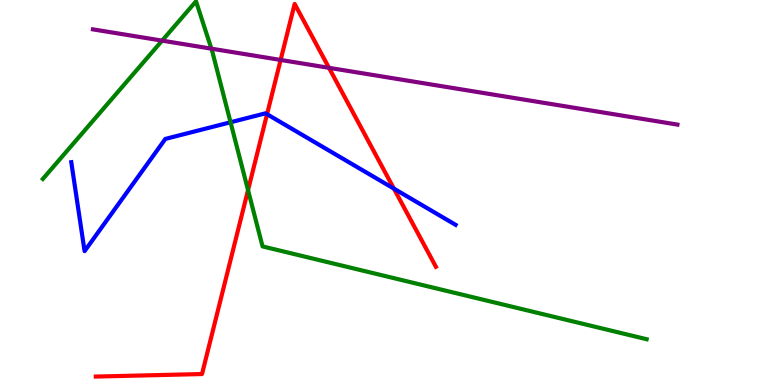[{'lines': ['blue', 'red'], 'intersections': [{'x': 3.45, 'y': 7.03}, {'x': 5.08, 'y': 5.1}]}, {'lines': ['green', 'red'], 'intersections': [{'x': 3.2, 'y': 5.06}]}, {'lines': ['purple', 'red'], 'intersections': [{'x': 3.62, 'y': 8.44}, {'x': 4.24, 'y': 8.24}]}, {'lines': ['blue', 'green'], 'intersections': [{'x': 2.97, 'y': 6.82}]}, {'lines': ['blue', 'purple'], 'intersections': []}, {'lines': ['green', 'purple'], 'intersections': [{'x': 2.09, 'y': 8.94}, {'x': 2.73, 'y': 8.74}]}]